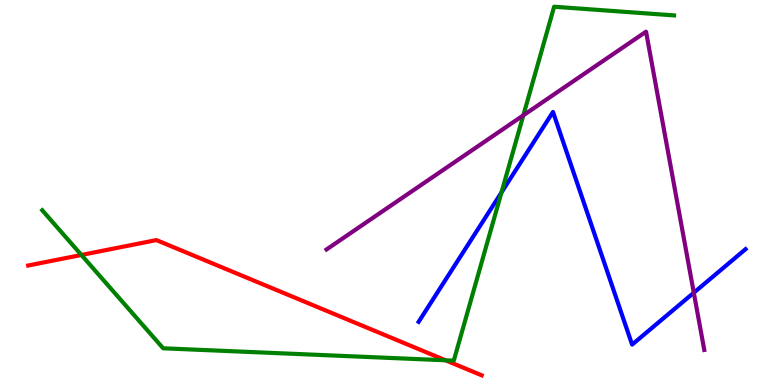[{'lines': ['blue', 'red'], 'intersections': []}, {'lines': ['green', 'red'], 'intersections': [{'x': 1.05, 'y': 3.38}, {'x': 5.75, 'y': 0.642}]}, {'lines': ['purple', 'red'], 'intersections': []}, {'lines': ['blue', 'green'], 'intersections': [{'x': 6.47, 'y': 5.0}]}, {'lines': ['blue', 'purple'], 'intersections': [{'x': 8.95, 'y': 2.4}]}, {'lines': ['green', 'purple'], 'intersections': [{'x': 6.75, 'y': 7.01}]}]